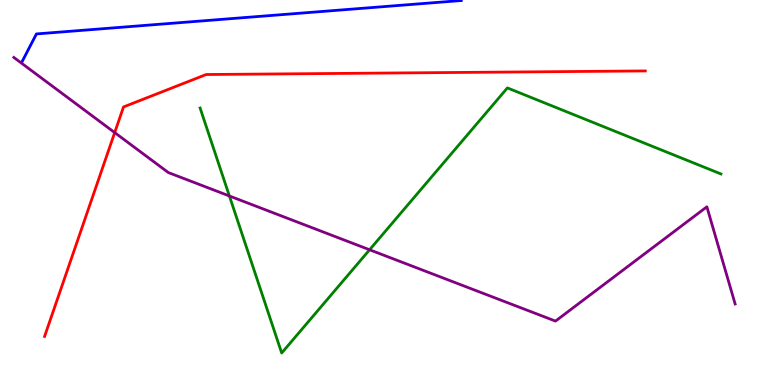[{'lines': ['blue', 'red'], 'intersections': []}, {'lines': ['green', 'red'], 'intersections': []}, {'lines': ['purple', 'red'], 'intersections': [{'x': 1.48, 'y': 6.56}]}, {'lines': ['blue', 'green'], 'intersections': []}, {'lines': ['blue', 'purple'], 'intersections': []}, {'lines': ['green', 'purple'], 'intersections': [{'x': 2.96, 'y': 4.91}, {'x': 4.77, 'y': 3.51}]}]